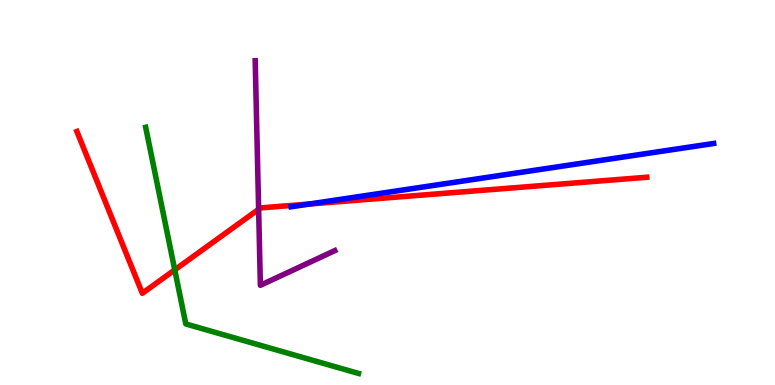[{'lines': ['blue', 'red'], 'intersections': [{'x': 3.99, 'y': 4.7}]}, {'lines': ['green', 'red'], 'intersections': [{'x': 2.25, 'y': 2.99}]}, {'lines': ['purple', 'red'], 'intersections': [{'x': 3.34, 'y': 4.56}]}, {'lines': ['blue', 'green'], 'intersections': []}, {'lines': ['blue', 'purple'], 'intersections': []}, {'lines': ['green', 'purple'], 'intersections': []}]